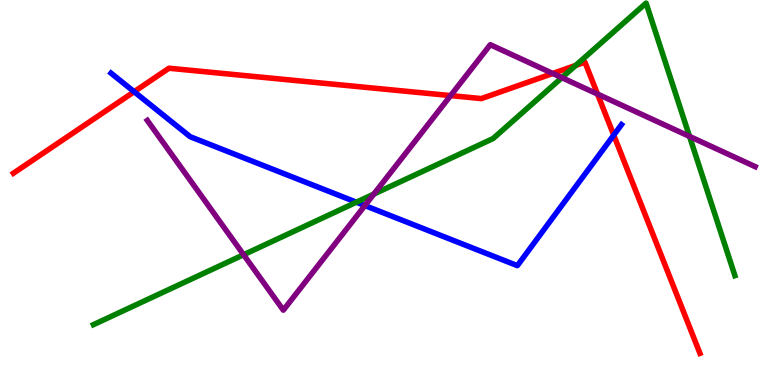[{'lines': ['blue', 'red'], 'intersections': [{'x': 1.73, 'y': 7.62}, {'x': 7.92, 'y': 6.49}]}, {'lines': ['green', 'red'], 'intersections': [{'x': 7.43, 'y': 8.3}]}, {'lines': ['purple', 'red'], 'intersections': [{'x': 5.81, 'y': 7.52}, {'x': 7.13, 'y': 8.09}, {'x': 7.71, 'y': 7.56}]}, {'lines': ['blue', 'green'], 'intersections': [{'x': 4.6, 'y': 4.75}]}, {'lines': ['blue', 'purple'], 'intersections': [{'x': 4.71, 'y': 4.66}]}, {'lines': ['green', 'purple'], 'intersections': [{'x': 3.14, 'y': 3.38}, {'x': 4.82, 'y': 4.96}, {'x': 7.25, 'y': 7.98}, {'x': 8.9, 'y': 6.46}]}]